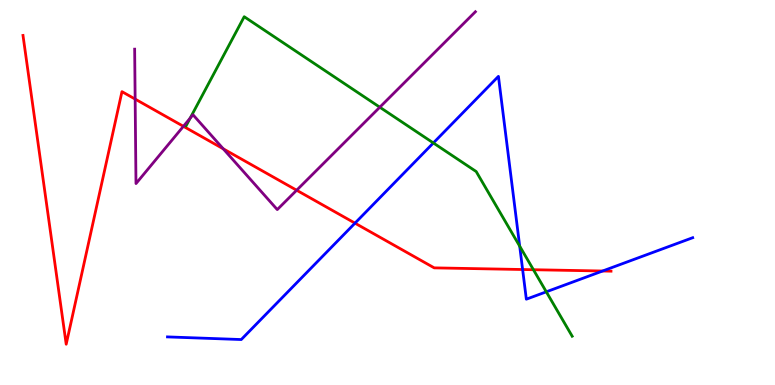[{'lines': ['blue', 'red'], 'intersections': [{'x': 4.58, 'y': 4.2}, {'x': 6.74, 'y': 3.0}, {'x': 7.78, 'y': 2.96}]}, {'lines': ['green', 'red'], 'intersections': [{'x': 6.88, 'y': 2.99}]}, {'lines': ['purple', 'red'], 'intersections': [{'x': 1.74, 'y': 7.43}, {'x': 2.37, 'y': 6.72}, {'x': 2.88, 'y': 6.14}, {'x': 3.83, 'y': 5.06}]}, {'lines': ['blue', 'green'], 'intersections': [{'x': 5.59, 'y': 6.29}, {'x': 6.71, 'y': 3.61}, {'x': 7.05, 'y': 2.42}]}, {'lines': ['blue', 'purple'], 'intersections': []}, {'lines': ['green', 'purple'], 'intersections': [{'x': 2.45, 'y': 6.93}, {'x': 4.9, 'y': 7.22}]}]